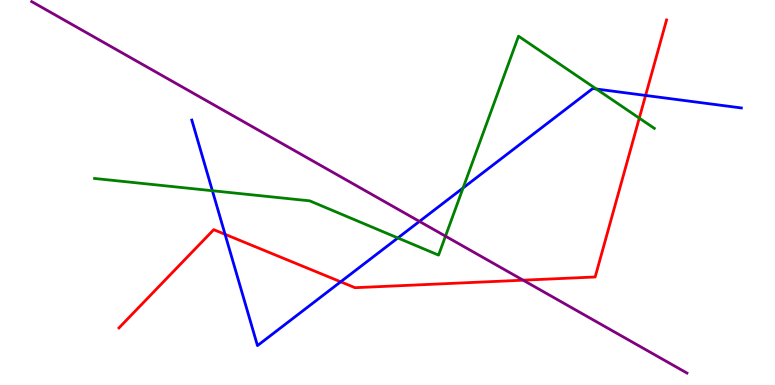[{'lines': ['blue', 'red'], 'intersections': [{'x': 2.9, 'y': 3.91}, {'x': 4.4, 'y': 2.68}, {'x': 8.33, 'y': 7.52}]}, {'lines': ['green', 'red'], 'intersections': [{'x': 8.25, 'y': 6.93}]}, {'lines': ['purple', 'red'], 'intersections': [{'x': 6.75, 'y': 2.72}]}, {'lines': ['blue', 'green'], 'intersections': [{'x': 2.74, 'y': 5.05}, {'x': 5.13, 'y': 3.82}, {'x': 5.98, 'y': 5.12}, {'x': 7.7, 'y': 7.69}]}, {'lines': ['blue', 'purple'], 'intersections': [{'x': 5.41, 'y': 4.25}]}, {'lines': ['green', 'purple'], 'intersections': [{'x': 5.75, 'y': 3.87}]}]